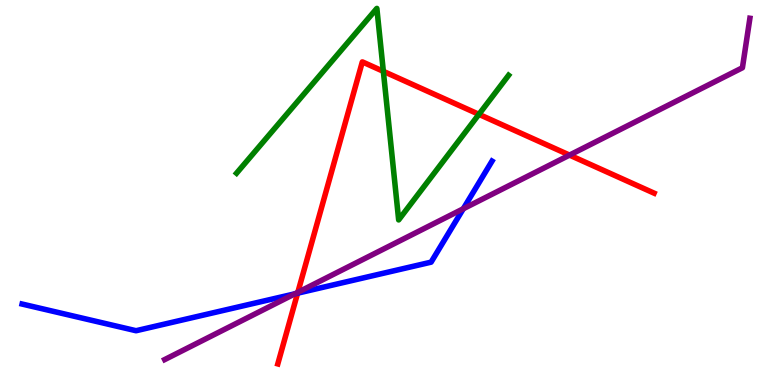[{'lines': ['blue', 'red'], 'intersections': [{'x': 3.84, 'y': 2.38}]}, {'lines': ['green', 'red'], 'intersections': [{'x': 4.95, 'y': 8.15}, {'x': 6.18, 'y': 7.03}]}, {'lines': ['purple', 'red'], 'intersections': [{'x': 3.84, 'y': 2.41}, {'x': 7.35, 'y': 5.97}]}, {'lines': ['blue', 'green'], 'intersections': []}, {'lines': ['blue', 'purple'], 'intersections': [{'x': 3.81, 'y': 2.37}, {'x': 5.98, 'y': 4.58}]}, {'lines': ['green', 'purple'], 'intersections': []}]